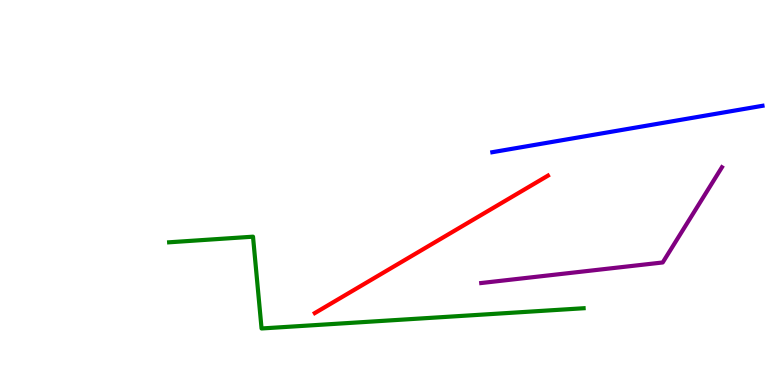[{'lines': ['blue', 'red'], 'intersections': []}, {'lines': ['green', 'red'], 'intersections': []}, {'lines': ['purple', 'red'], 'intersections': []}, {'lines': ['blue', 'green'], 'intersections': []}, {'lines': ['blue', 'purple'], 'intersections': []}, {'lines': ['green', 'purple'], 'intersections': []}]